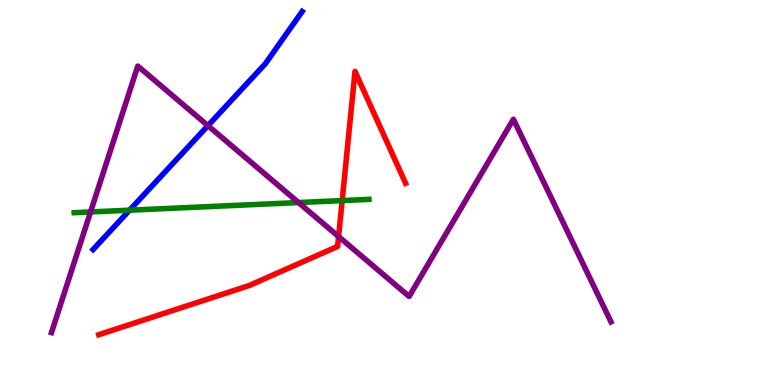[{'lines': ['blue', 'red'], 'intersections': []}, {'lines': ['green', 'red'], 'intersections': [{'x': 4.42, 'y': 4.79}]}, {'lines': ['purple', 'red'], 'intersections': [{'x': 4.37, 'y': 3.86}]}, {'lines': ['blue', 'green'], 'intersections': [{'x': 1.67, 'y': 4.54}]}, {'lines': ['blue', 'purple'], 'intersections': [{'x': 2.68, 'y': 6.74}]}, {'lines': ['green', 'purple'], 'intersections': [{'x': 1.17, 'y': 4.49}, {'x': 3.85, 'y': 4.74}]}]